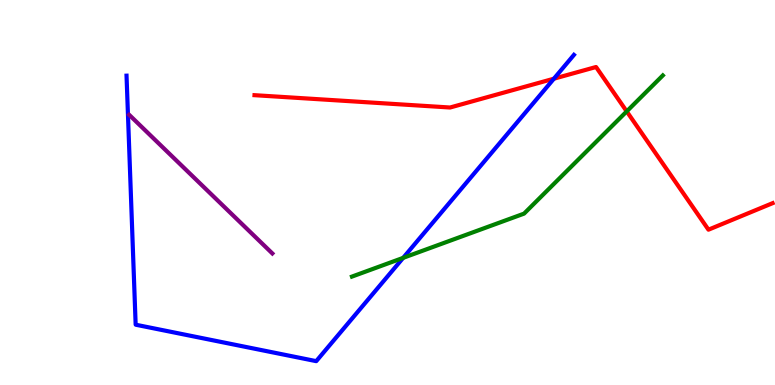[{'lines': ['blue', 'red'], 'intersections': [{'x': 7.15, 'y': 7.96}]}, {'lines': ['green', 'red'], 'intersections': [{'x': 8.09, 'y': 7.11}]}, {'lines': ['purple', 'red'], 'intersections': []}, {'lines': ['blue', 'green'], 'intersections': [{'x': 5.2, 'y': 3.3}]}, {'lines': ['blue', 'purple'], 'intersections': []}, {'lines': ['green', 'purple'], 'intersections': []}]